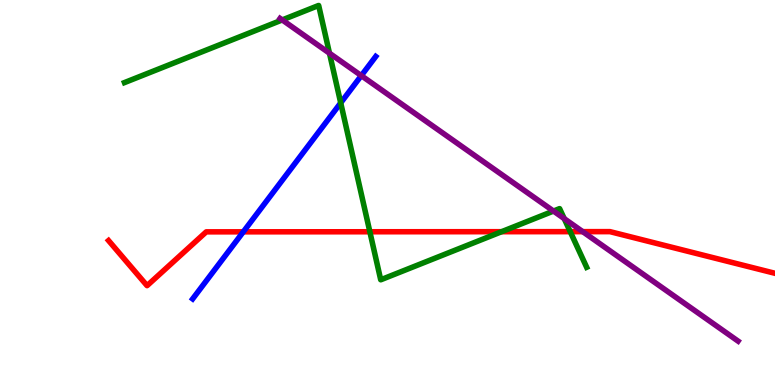[{'lines': ['blue', 'red'], 'intersections': [{'x': 3.14, 'y': 3.98}]}, {'lines': ['green', 'red'], 'intersections': [{'x': 4.77, 'y': 3.98}, {'x': 6.47, 'y': 3.98}, {'x': 7.36, 'y': 3.98}]}, {'lines': ['purple', 'red'], 'intersections': [{'x': 7.52, 'y': 3.98}]}, {'lines': ['blue', 'green'], 'intersections': [{'x': 4.4, 'y': 7.33}]}, {'lines': ['blue', 'purple'], 'intersections': [{'x': 4.66, 'y': 8.04}]}, {'lines': ['green', 'purple'], 'intersections': [{'x': 3.64, 'y': 9.48}, {'x': 4.25, 'y': 8.62}, {'x': 7.14, 'y': 4.52}, {'x': 7.28, 'y': 4.32}]}]